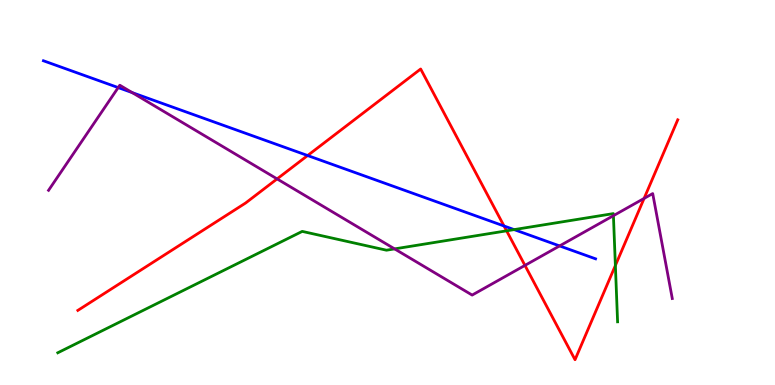[{'lines': ['blue', 'red'], 'intersections': [{'x': 3.97, 'y': 5.96}, {'x': 6.5, 'y': 4.13}]}, {'lines': ['green', 'red'], 'intersections': [{'x': 6.54, 'y': 4.0}, {'x': 7.94, 'y': 3.1}]}, {'lines': ['purple', 'red'], 'intersections': [{'x': 3.58, 'y': 5.35}, {'x': 6.77, 'y': 3.11}, {'x': 8.31, 'y': 4.85}]}, {'lines': ['blue', 'green'], 'intersections': [{'x': 6.63, 'y': 4.04}]}, {'lines': ['blue', 'purple'], 'intersections': [{'x': 1.53, 'y': 7.73}, {'x': 1.71, 'y': 7.59}, {'x': 7.22, 'y': 3.61}]}, {'lines': ['green', 'purple'], 'intersections': [{'x': 5.09, 'y': 3.54}, {'x': 7.92, 'y': 4.4}]}]